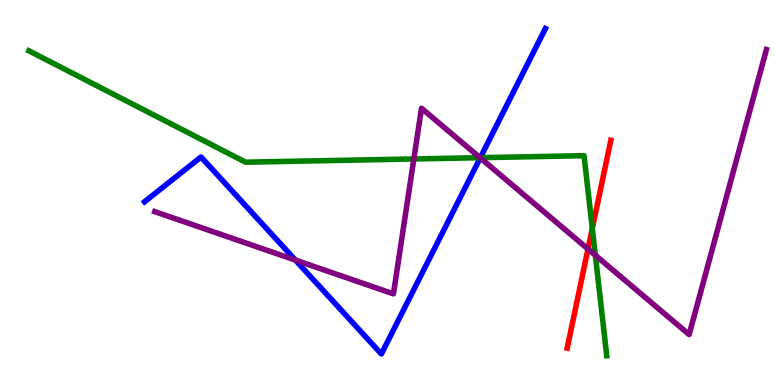[{'lines': ['blue', 'red'], 'intersections': []}, {'lines': ['green', 'red'], 'intersections': [{'x': 7.64, 'y': 4.07}]}, {'lines': ['purple', 'red'], 'intersections': [{'x': 7.59, 'y': 3.53}]}, {'lines': ['blue', 'green'], 'intersections': [{'x': 6.2, 'y': 5.9}]}, {'lines': ['blue', 'purple'], 'intersections': [{'x': 3.81, 'y': 3.24}, {'x': 6.2, 'y': 5.9}]}, {'lines': ['green', 'purple'], 'intersections': [{'x': 5.34, 'y': 5.87}, {'x': 6.19, 'y': 5.9}, {'x': 7.68, 'y': 3.37}]}]